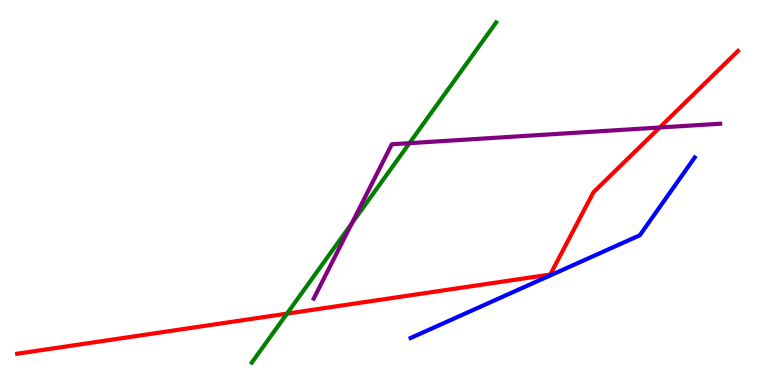[{'lines': ['blue', 'red'], 'intersections': []}, {'lines': ['green', 'red'], 'intersections': [{'x': 3.7, 'y': 1.85}]}, {'lines': ['purple', 'red'], 'intersections': [{'x': 8.51, 'y': 6.69}]}, {'lines': ['blue', 'green'], 'intersections': []}, {'lines': ['blue', 'purple'], 'intersections': []}, {'lines': ['green', 'purple'], 'intersections': [{'x': 4.54, 'y': 4.2}, {'x': 5.28, 'y': 6.28}]}]